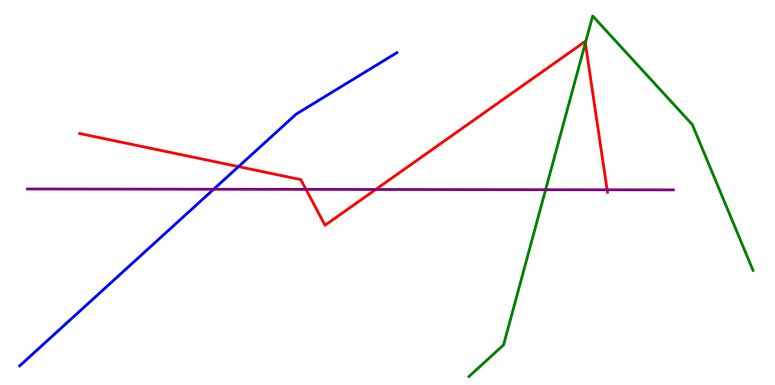[{'lines': ['blue', 'red'], 'intersections': [{'x': 3.08, 'y': 5.67}]}, {'lines': ['green', 'red'], 'intersections': [{'x': 7.55, 'y': 8.88}]}, {'lines': ['purple', 'red'], 'intersections': [{'x': 3.95, 'y': 5.08}, {'x': 4.85, 'y': 5.08}, {'x': 7.83, 'y': 5.07}]}, {'lines': ['blue', 'green'], 'intersections': []}, {'lines': ['blue', 'purple'], 'intersections': [{'x': 2.76, 'y': 5.08}]}, {'lines': ['green', 'purple'], 'intersections': [{'x': 7.04, 'y': 5.07}]}]